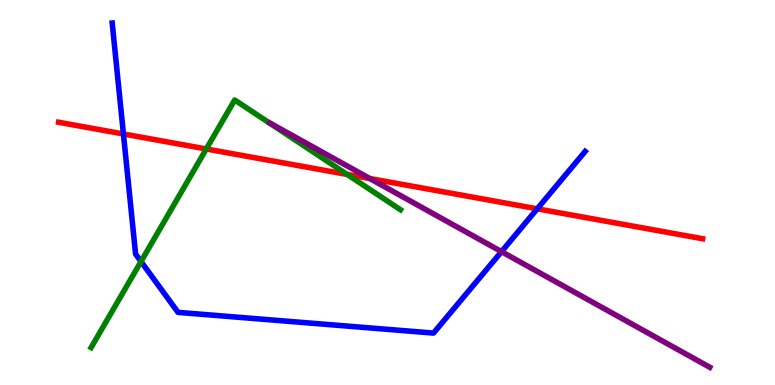[{'lines': ['blue', 'red'], 'intersections': [{'x': 1.59, 'y': 6.52}, {'x': 6.93, 'y': 4.58}]}, {'lines': ['green', 'red'], 'intersections': [{'x': 2.66, 'y': 6.13}, {'x': 4.48, 'y': 5.47}]}, {'lines': ['purple', 'red'], 'intersections': [{'x': 4.77, 'y': 5.36}]}, {'lines': ['blue', 'green'], 'intersections': [{'x': 1.82, 'y': 3.21}]}, {'lines': ['blue', 'purple'], 'intersections': [{'x': 6.47, 'y': 3.46}]}, {'lines': ['green', 'purple'], 'intersections': []}]